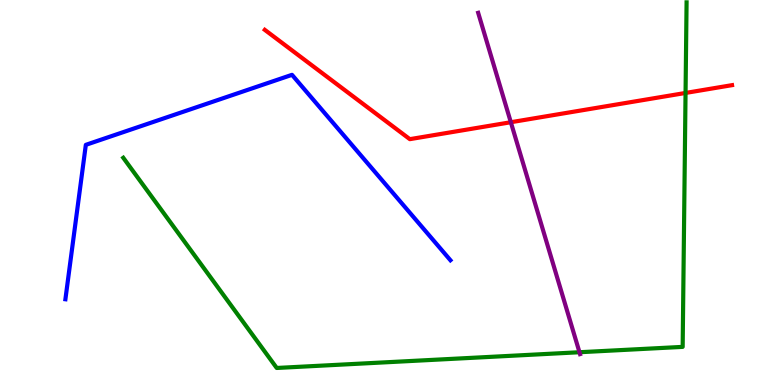[{'lines': ['blue', 'red'], 'intersections': []}, {'lines': ['green', 'red'], 'intersections': [{'x': 8.85, 'y': 7.59}]}, {'lines': ['purple', 'red'], 'intersections': [{'x': 6.59, 'y': 6.83}]}, {'lines': ['blue', 'green'], 'intersections': []}, {'lines': ['blue', 'purple'], 'intersections': []}, {'lines': ['green', 'purple'], 'intersections': [{'x': 7.48, 'y': 0.851}]}]